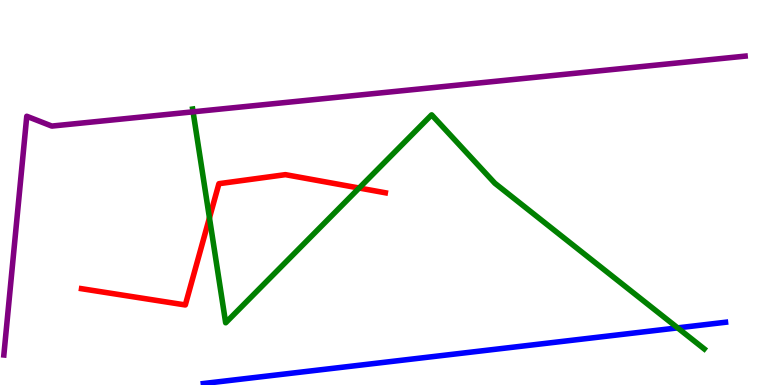[{'lines': ['blue', 'red'], 'intersections': []}, {'lines': ['green', 'red'], 'intersections': [{'x': 2.7, 'y': 4.34}, {'x': 4.63, 'y': 5.12}]}, {'lines': ['purple', 'red'], 'intersections': []}, {'lines': ['blue', 'green'], 'intersections': [{'x': 8.74, 'y': 1.48}]}, {'lines': ['blue', 'purple'], 'intersections': []}, {'lines': ['green', 'purple'], 'intersections': [{'x': 2.49, 'y': 7.1}]}]